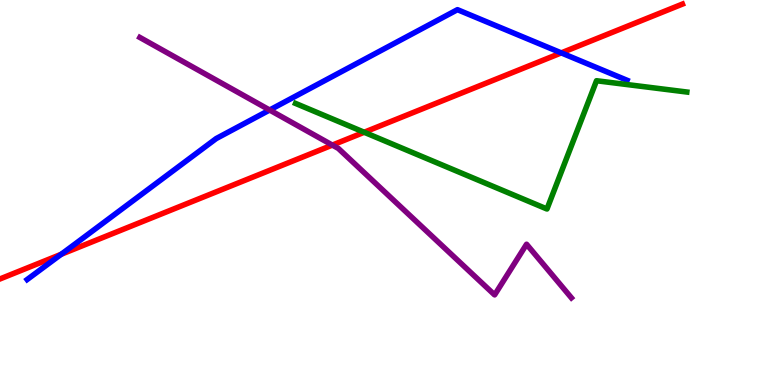[{'lines': ['blue', 'red'], 'intersections': [{'x': 0.789, 'y': 3.39}, {'x': 7.24, 'y': 8.63}]}, {'lines': ['green', 'red'], 'intersections': [{'x': 4.7, 'y': 6.56}]}, {'lines': ['purple', 'red'], 'intersections': [{'x': 4.29, 'y': 6.23}]}, {'lines': ['blue', 'green'], 'intersections': []}, {'lines': ['blue', 'purple'], 'intersections': [{'x': 3.48, 'y': 7.14}]}, {'lines': ['green', 'purple'], 'intersections': []}]